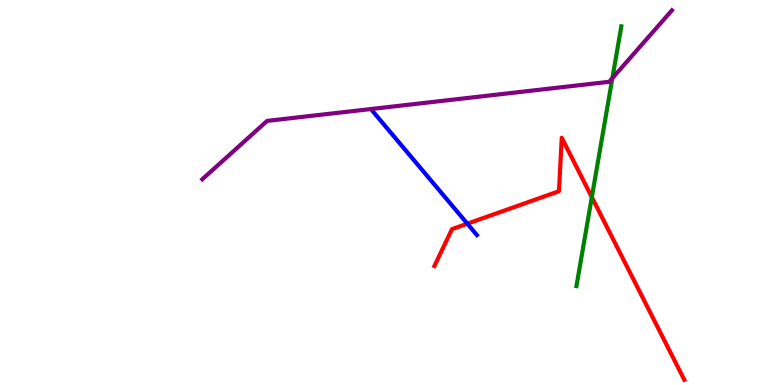[{'lines': ['blue', 'red'], 'intersections': [{'x': 6.03, 'y': 4.19}]}, {'lines': ['green', 'red'], 'intersections': [{'x': 7.64, 'y': 4.88}]}, {'lines': ['purple', 'red'], 'intersections': []}, {'lines': ['blue', 'green'], 'intersections': []}, {'lines': ['blue', 'purple'], 'intersections': []}, {'lines': ['green', 'purple'], 'intersections': [{'x': 7.9, 'y': 7.97}]}]